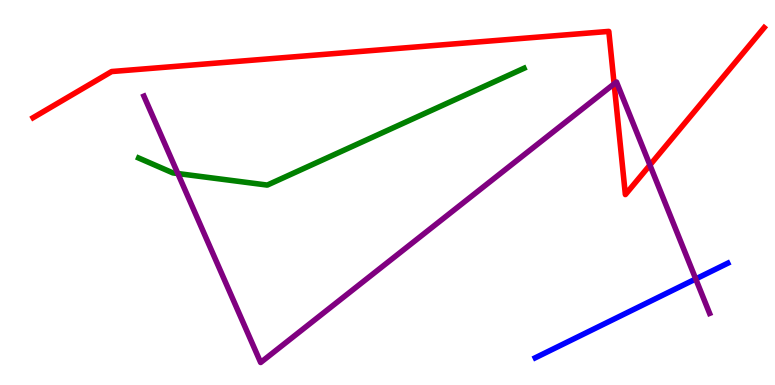[{'lines': ['blue', 'red'], 'intersections': []}, {'lines': ['green', 'red'], 'intersections': []}, {'lines': ['purple', 'red'], 'intersections': [{'x': 7.92, 'y': 7.82}, {'x': 8.39, 'y': 5.71}]}, {'lines': ['blue', 'green'], 'intersections': []}, {'lines': ['blue', 'purple'], 'intersections': [{'x': 8.98, 'y': 2.75}]}, {'lines': ['green', 'purple'], 'intersections': [{'x': 2.29, 'y': 5.49}]}]